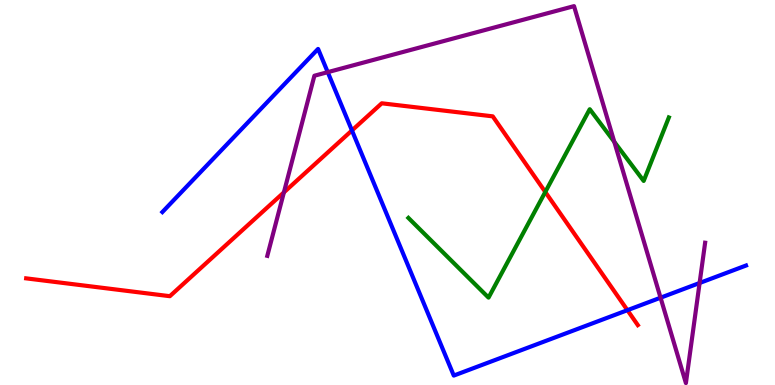[{'lines': ['blue', 'red'], 'intersections': [{'x': 4.54, 'y': 6.61}, {'x': 8.1, 'y': 1.94}]}, {'lines': ['green', 'red'], 'intersections': [{'x': 7.04, 'y': 5.01}]}, {'lines': ['purple', 'red'], 'intersections': [{'x': 3.66, 'y': 5.0}]}, {'lines': ['blue', 'green'], 'intersections': []}, {'lines': ['blue', 'purple'], 'intersections': [{'x': 4.23, 'y': 8.13}, {'x': 8.52, 'y': 2.27}, {'x': 9.03, 'y': 2.65}]}, {'lines': ['green', 'purple'], 'intersections': [{'x': 7.93, 'y': 6.32}]}]